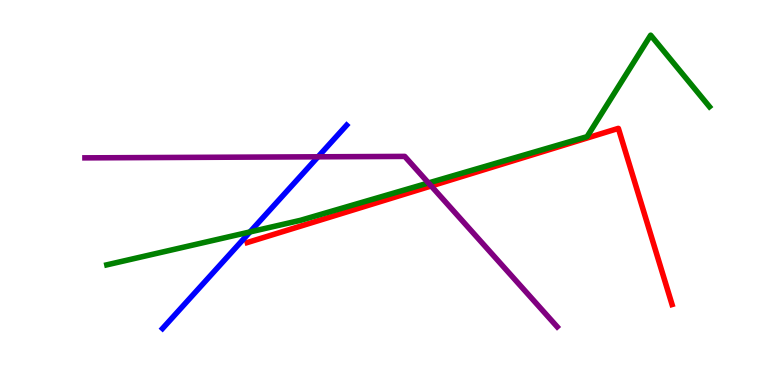[{'lines': ['blue', 'red'], 'intersections': []}, {'lines': ['green', 'red'], 'intersections': []}, {'lines': ['purple', 'red'], 'intersections': [{'x': 5.56, 'y': 5.17}]}, {'lines': ['blue', 'green'], 'intersections': [{'x': 3.23, 'y': 3.98}]}, {'lines': ['blue', 'purple'], 'intersections': [{'x': 4.1, 'y': 5.93}]}, {'lines': ['green', 'purple'], 'intersections': [{'x': 5.53, 'y': 5.25}]}]